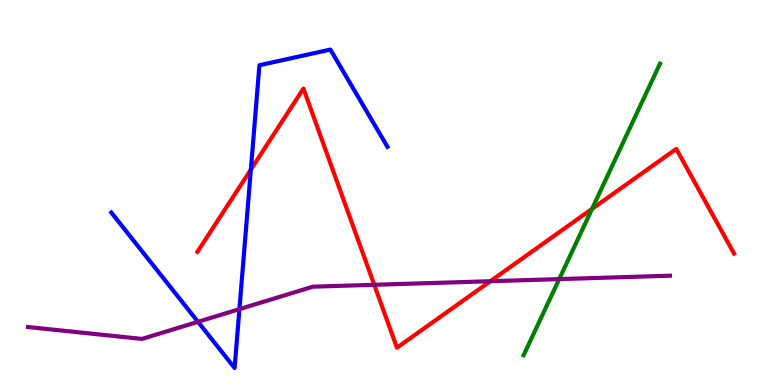[{'lines': ['blue', 'red'], 'intersections': [{'x': 3.24, 'y': 5.6}]}, {'lines': ['green', 'red'], 'intersections': [{'x': 7.64, 'y': 4.58}]}, {'lines': ['purple', 'red'], 'intersections': [{'x': 4.83, 'y': 2.6}, {'x': 6.33, 'y': 2.7}]}, {'lines': ['blue', 'green'], 'intersections': []}, {'lines': ['blue', 'purple'], 'intersections': [{'x': 2.55, 'y': 1.64}, {'x': 3.09, 'y': 1.97}]}, {'lines': ['green', 'purple'], 'intersections': [{'x': 7.22, 'y': 2.75}]}]